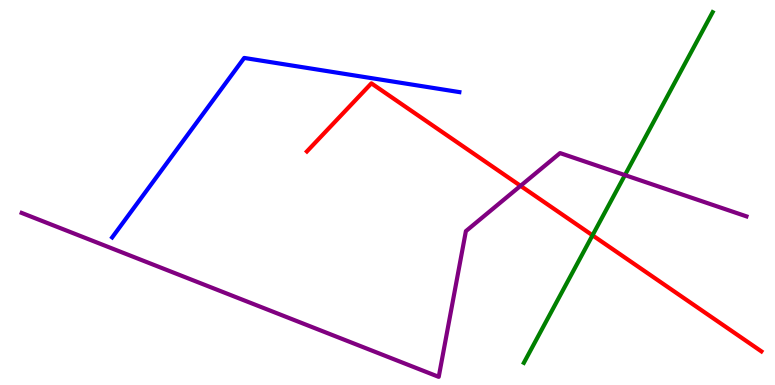[{'lines': ['blue', 'red'], 'intersections': []}, {'lines': ['green', 'red'], 'intersections': [{'x': 7.65, 'y': 3.89}]}, {'lines': ['purple', 'red'], 'intersections': [{'x': 6.72, 'y': 5.17}]}, {'lines': ['blue', 'green'], 'intersections': []}, {'lines': ['blue', 'purple'], 'intersections': []}, {'lines': ['green', 'purple'], 'intersections': [{'x': 8.06, 'y': 5.45}]}]